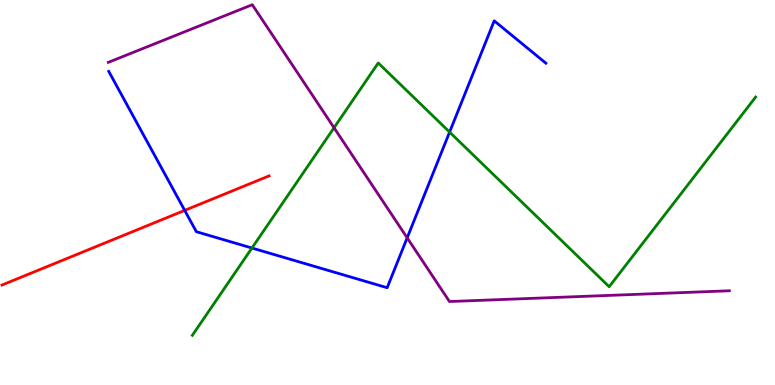[{'lines': ['blue', 'red'], 'intersections': [{'x': 2.38, 'y': 4.54}]}, {'lines': ['green', 'red'], 'intersections': []}, {'lines': ['purple', 'red'], 'intersections': []}, {'lines': ['blue', 'green'], 'intersections': [{'x': 3.25, 'y': 3.56}, {'x': 5.8, 'y': 6.57}]}, {'lines': ['blue', 'purple'], 'intersections': [{'x': 5.25, 'y': 3.82}]}, {'lines': ['green', 'purple'], 'intersections': [{'x': 4.31, 'y': 6.68}]}]